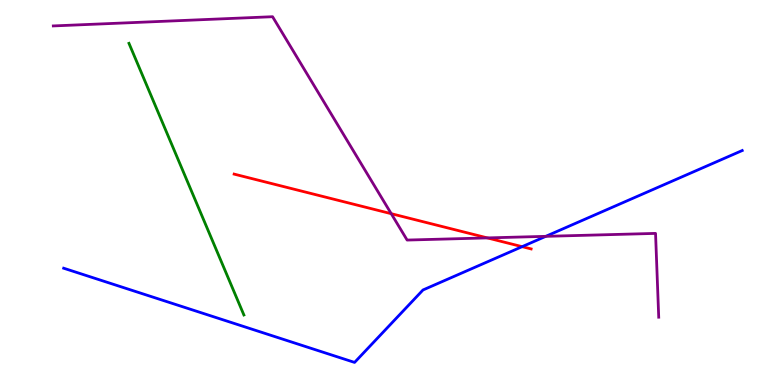[{'lines': ['blue', 'red'], 'intersections': [{'x': 6.74, 'y': 3.59}]}, {'lines': ['green', 'red'], 'intersections': []}, {'lines': ['purple', 'red'], 'intersections': [{'x': 5.05, 'y': 4.45}, {'x': 6.29, 'y': 3.82}]}, {'lines': ['blue', 'green'], 'intersections': []}, {'lines': ['blue', 'purple'], 'intersections': [{'x': 7.04, 'y': 3.86}]}, {'lines': ['green', 'purple'], 'intersections': []}]